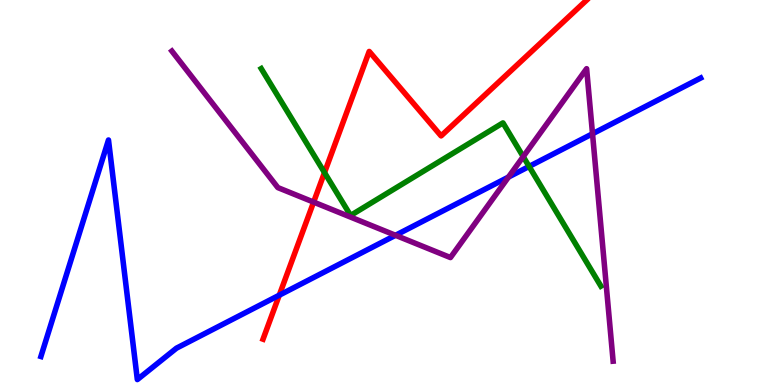[{'lines': ['blue', 'red'], 'intersections': [{'x': 3.6, 'y': 2.33}]}, {'lines': ['green', 'red'], 'intersections': [{'x': 4.19, 'y': 5.52}]}, {'lines': ['purple', 'red'], 'intersections': [{'x': 4.05, 'y': 4.75}]}, {'lines': ['blue', 'green'], 'intersections': [{'x': 6.83, 'y': 5.68}]}, {'lines': ['blue', 'purple'], 'intersections': [{'x': 5.1, 'y': 3.89}, {'x': 6.56, 'y': 5.4}, {'x': 7.65, 'y': 6.53}]}, {'lines': ['green', 'purple'], 'intersections': [{'x': 6.75, 'y': 5.93}]}]